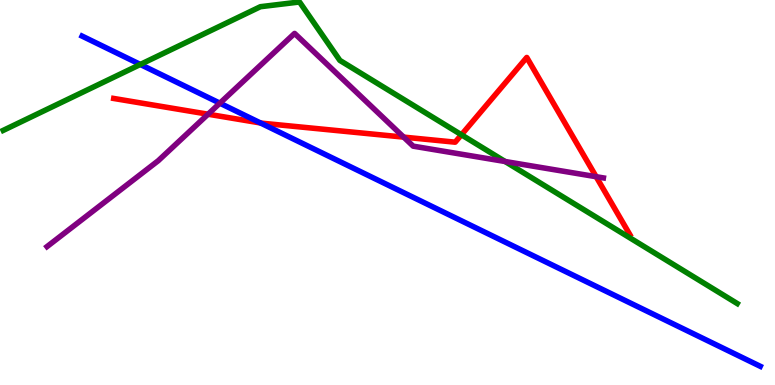[{'lines': ['blue', 'red'], 'intersections': [{'x': 3.36, 'y': 6.81}]}, {'lines': ['green', 'red'], 'intersections': [{'x': 5.95, 'y': 6.5}]}, {'lines': ['purple', 'red'], 'intersections': [{'x': 2.68, 'y': 7.03}, {'x': 5.21, 'y': 6.44}, {'x': 7.69, 'y': 5.41}]}, {'lines': ['blue', 'green'], 'intersections': [{'x': 1.81, 'y': 8.33}]}, {'lines': ['blue', 'purple'], 'intersections': [{'x': 2.84, 'y': 7.32}]}, {'lines': ['green', 'purple'], 'intersections': [{'x': 6.52, 'y': 5.81}]}]